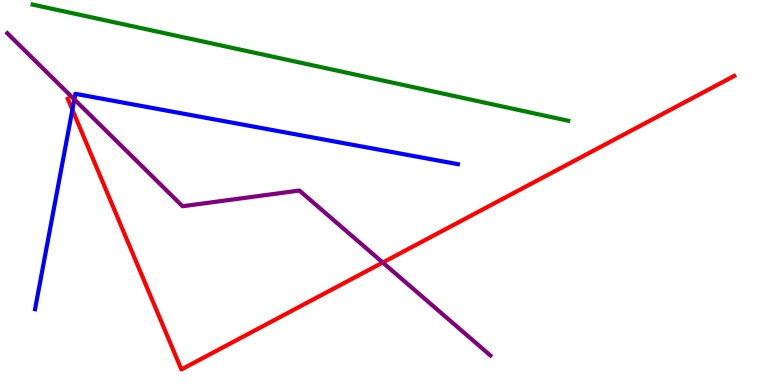[{'lines': ['blue', 'red'], 'intersections': [{'x': 0.934, 'y': 7.15}]}, {'lines': ['green', 'red'], 'intersections': []}, {'lines': ['purple', 'red'], 'intersections': [{'x': 4.94, 'y': 3.18}]}, {'lines': ['blue', 'green'], 'intersections': []}, {'lines': ['blue', 'purple'], 'intersections': [{'x': 0.959, 'y': 7.42}]}, {'lines': ['green', 'purple'], 'intersections': []}]